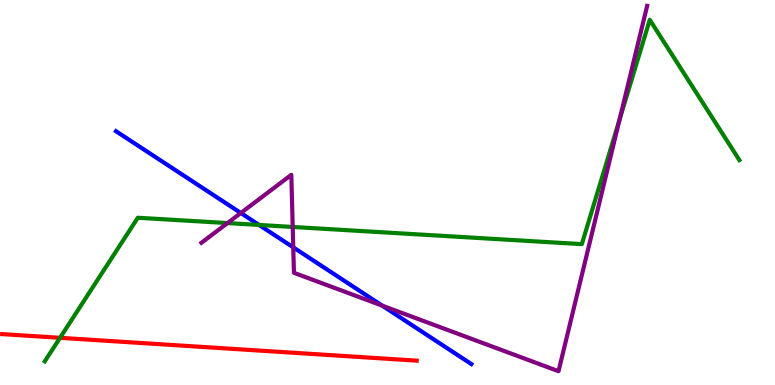[{'lines': ['blue', 'red'], 'intersections': []}, {'lines': ['green', 'red'], 'intersections': [{'x': 0.775, 'y': 1.23}]}, {'lines': ['purple', 'red'], 'intersections': []}, {'lines': ['blue', 'green'], 'intersections': [{'x': 3.34, 'y': 4.16}]}, {'lines': ['blue', 'purple'], 'intersections': [{'x': 3.11, 'y': 4.47}, {'x': 3.78, 'y': 3.58}, {'x': 4.93, 'y': 2.06}]}, {'lines': ['green', 'purple'], 'intersections': [{'x': 2.94, 'y': 4.21}, {'x': 3.78, 'y': 4.11}, {'x': 7.99, 'y': 6.9}]}]